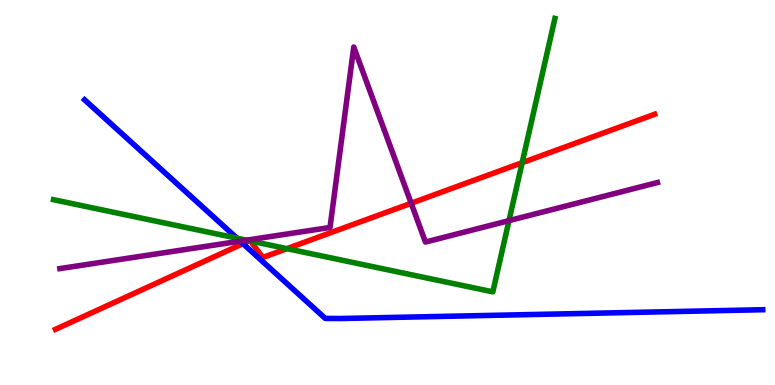[{'lines': ['blue', 'red'], 'intersections': [{'x': 3.13, 'y': 3.67}]}, {'lines': ['green', 'red'], 'intersections': [{'x': 3.22, 'y': 3.75}, {'x': 3.23, 'y': 3.74}, {'x': 3.7, 'y': 3.54}, {'x': 6.74, 'y': 5.77}]}, {'lines': ['purple', 'red'], 'intersections': [{'x': 5.31, 'y': 4.72}]}, {'lines': ['blue', 'green'], 'intersections': [{'x': 3.06, 'y': 3.81}]}, {'lines': ['blue', 'purple'], 'intersections': [{'x': 3.1, 'y': 3.74}]}, {'lines': ['green', 'purple'], 'intersections': [{'x': 3.18, 'y': 3.76}, {'x': 6.57, 'y': 4.27}]}]